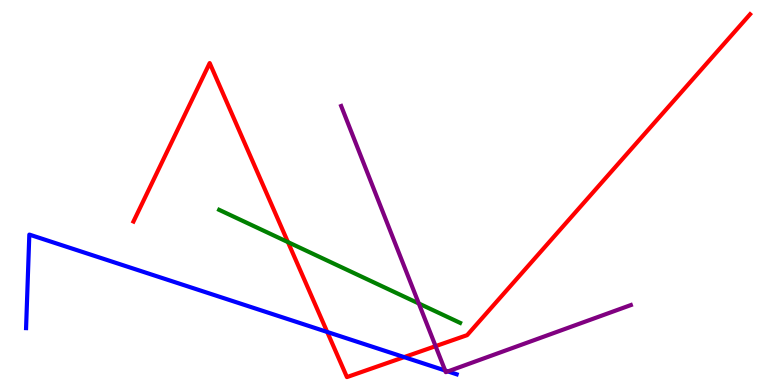[{'lines': ['blue', 'red'], 'intersections': [{'x': 4.22, 'y': 1.38}, {'x': 5.22, 'y': 0.724}]}, {'lines': ['green', 'red'], 'intersections': [{'x': 3.72, 'y': 3.71}]}, {'lines': ['purple', 'red'], 'intersections': [{'x': 5.62, 'y': 1.01}]}, {'lines': ['blue', 'green'], 'intersections': []}, {'lines': ['blue', 'purple'], 'intersections': [{'x': 5.74, 'y': 0.376}, {'x': 5.78, 'y': 0.353}]}, {'lines': ['green', 'purple'], 'intersections': [{'x': 5.4, 'y': 2.12}]}]